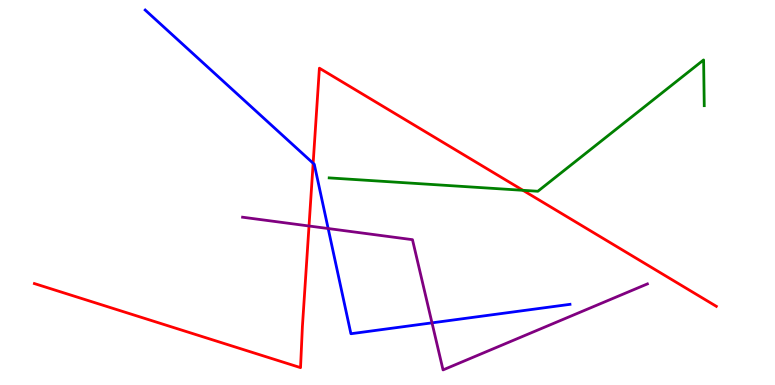[{'lines': ['blue', 'red'], 'intersections': [{'x': 4.04, 'y': 5.76}]}, {'lines': ['green', 'red'], 'intersections': [{'x': 6.75, 'y': 5.06}]}, {'lines': ['purple', 'red'], 'intersections': [{'x': 3.99, 'y': 4.13}]}, {'lines': ['blue', 'green'], 'intersections': []}, {'lines': ['blue', 'purple'], 'intersections': [{'x': 4.23, 'y': 4.06}, {'x': 5.57, 'y': 1.61}]}, {'lines': ['green', 'purple'], 'intersections': []}]